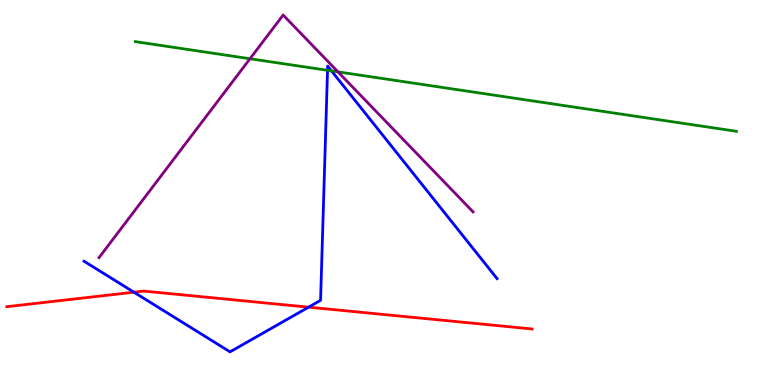[{'lines': ['blue', 'red'], 'intersections': [{'x': 1.73, 'y': 2.41}, {'x': 3.98, 'y': 2.02}]}, {'lines': ['green', 'red'], 'intersections': []}, {'lines': ['purple', 'red'], 'intersections': []}, {'lines': ['blue', 'green'], 'intersections': [{'x': 4.23, 'y': 8.17}, {'x': 4.28, 'y': 8.16}]}, {'lines': ['blue', 'purple'], 'intersections': []}, {'lines': ['green', 'purple'], 'intersections': [{'x': 3.23, 'y': 8.47}, {'x': 4.36, 'y': 8.13}]}]